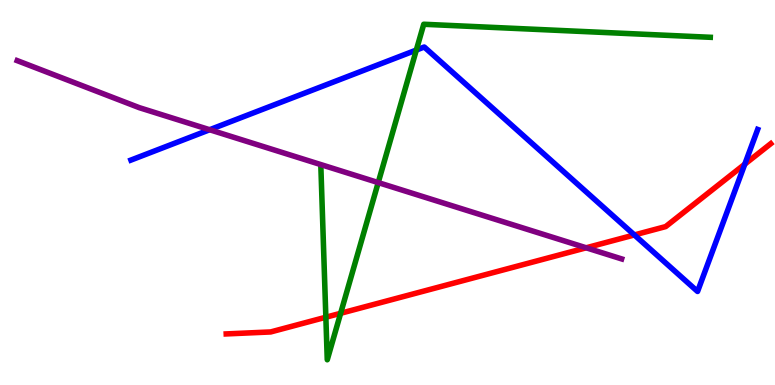[{'lines': ['blue', 'red'], 'intersections': [{'x': 8.19, 'y': 3.9}, {'x': 9.61, 'y': 5.74}]}, {'lines': ['green', 'red'], 'intersections': [{'x': 4.2, 'y': 1.76}, {'x': 4.4, 'y': 1.86}]}, {'lines': ['purple', 'red'], 'intersections': [{'x': 7.56, 'y': 3.56}]}, {'lines': ['blue', 'green'], 'intersections': [{'x': 5.37, 'y': 8.7}]}, {'lines': ['blue', 'purple'], 'intersections': [{'x': 2.71, 'y': 6.63}]}, {'lines': ['green', 'purple'], 'intersections': [{'x': 4.88, 'y': 5.26}]}]